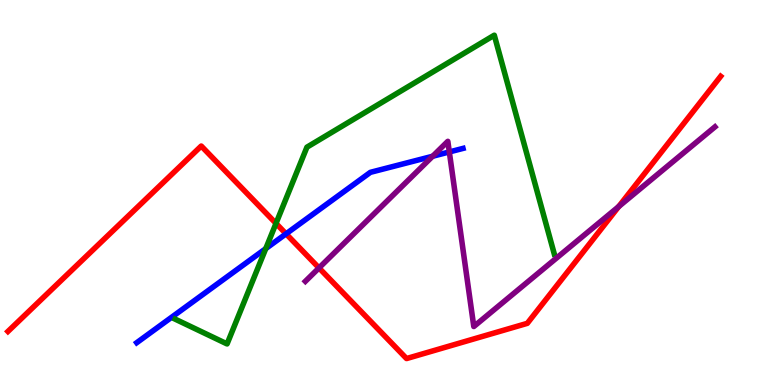[{'lines': ['blue', 'red'], 'intersections': [{'x': 3.69, 'y': 3.93}]}, {'lines': ['green', 'red'], 'intersections': [{'x': 3.56, 'y': 4.2}]}, {'lines': ['purple', 'red'], 'intersections': [{'x': 4.12, 'y': 3.04}, {'x': 7.98, 'y': 4.64}]}, {'lines': ['blue', 'green'], 'intersections': [{'x': 3.43, 'y': 3.54}]}, {'lines': ['blue', 'purple'], 'intersections': [{'x': 5.58, 'y': 5.94}, {'x': 5.8, 'y': 6.05}]}, {'lines': ['green', 'purple'], 'intersections': []}]